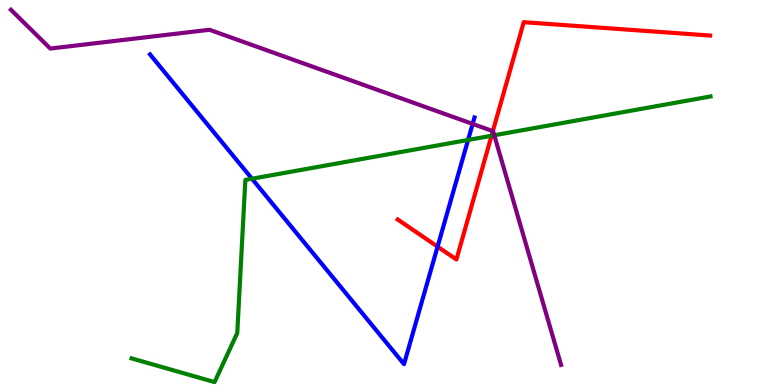[{'lines': ['blue', 'red'], 'intersections': [{'x': 5.65, 'y': 3.59}]}, {'lines': ['green', 'red'], 'intersections': [{'x': 6.34, 'y': 6.47}]}, {'lines': ['purple', 'red'], 'intersections': [{'x': 6.36, 'y': 6.59}]}, {'lines': ['blue', 'green'], 'intersections': [{'x': 3.25, 'y': 5.36}, {'x': 6.04, 'y': 6.36}]}, {'lines': ['blue', 'purple'], 'intersections': [{'x': 6.1, 'y': 6.78}]}, {'lines': ['green', 'purple'], 'intersections': [{'x': 6.38, 'y': 6.49}]}]